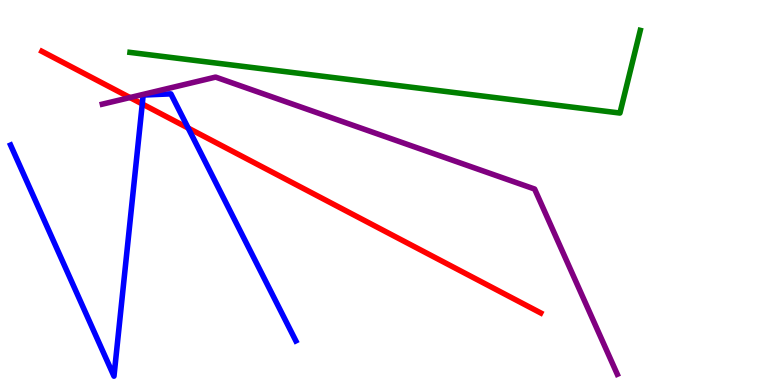[{'lines': ['blue', 'red'], 'intersections': [{'x': 1.84, 'y': 7.3}, {'x': 2.43, 'y': 6.67}]}, {'lines': ['green', 'red'], 'intersections': []}, {'lines': ['purple', 'red'], 'intersections': [{'x': 1.68, 'y': 7.47}]}, {'lines': ['blue', 'green'], 'intersections': []}, {'lines': ['blue', 'purple'], 'intersections': []}, {'lines': ['green', 'purple'], 'intersections': []}]